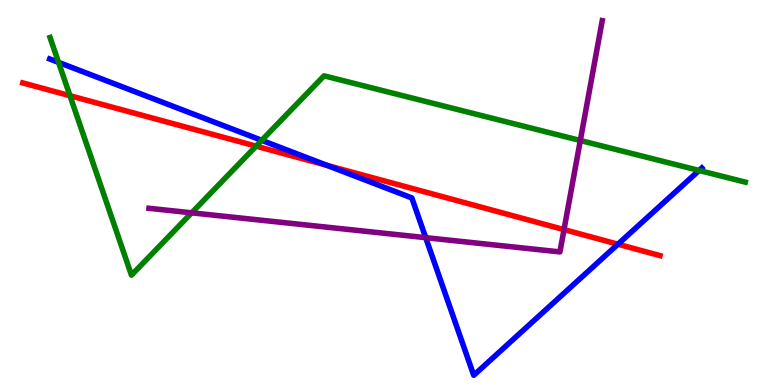[{'lines': ['blue', 'red'], 'intersections': [{'x': 4.22, 'y': 5.7}, {'x': 7.97, 'y': 3.66}]}, {'lines': ['green', 'red'], 'intersections': [{'x': 0.903, 'y': 7.51}, {'x': 3.3, 'y': 6.2}]}, {'lines': ['purple', 'red'], 'intersections': [{'x': 7.28, 'y': 4.04}]}, {'lines': ['blue', 'green'], 'intersections': [{'x': 0.756, 'y': 8.38}, {'x': 3.38, 'y': 6.36}, {'x': 9.02, 'y': 5.57}]}, {'lines': ['blue', 'purple'], 'intersections': [{'x': 5.49, 'y': 3.83}]}, {'lines': ['green', 'purple'], 'intersections': [{'x': 2.47, 'y': 4.47}, {'x': 7.49, 'y': 6.35}]}]